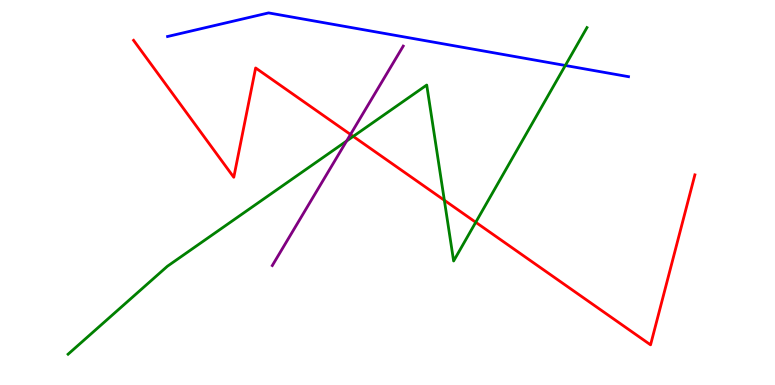[{'lines': ['blue', 'red'], 'intersections': []}, {'lines': ['green', 'red'], 'intersections': [{'x': 4.56, 'y': 6.46}, {'x': 5.73, 'y': 4.8}, {'x': 6.14, 'y': 4.23}]}, {'lines': ['purple', 'red'], 'intersections': [{'x': 4.52, 'y': 6.51}]}, {'lines': ['blue', 'green'], 'intersections': [{'x': 7.29, 'y': 8.3}]}, {'lines': ['blue', 'purple'], 'intersections': []}, {'lines': ['green', 'purple'], 'intersections': [{'x': 4.47, 'y': 6.34}]}]